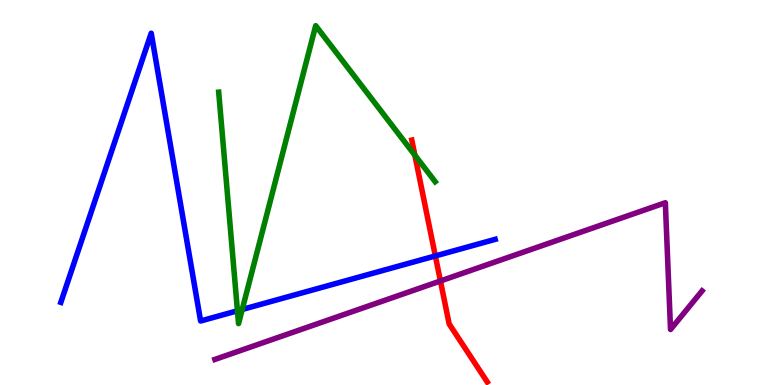[{'lines': ['blue', 'red'], 'intersections': [{'x': 5.62, 'y': 3.35}]}, {'lines': ['green', 'red'], 'intersections': [{'x': 5.35, 'y': 5.97}]}, {'lines': ['purple', 'red'], 'intersections': [{'x': 5.68, 'y': 2.7}]}, {'lines': ['blue', 'green'], 'intersections': [{'x': 3.06, 'y': 1.93}, {'x': 3.13, 'y': 1.96}]}, {'lines': ['blue', 'purple'], 'intersections': []}, {'lines': ['green', 'purple'], 'intersections': []}]